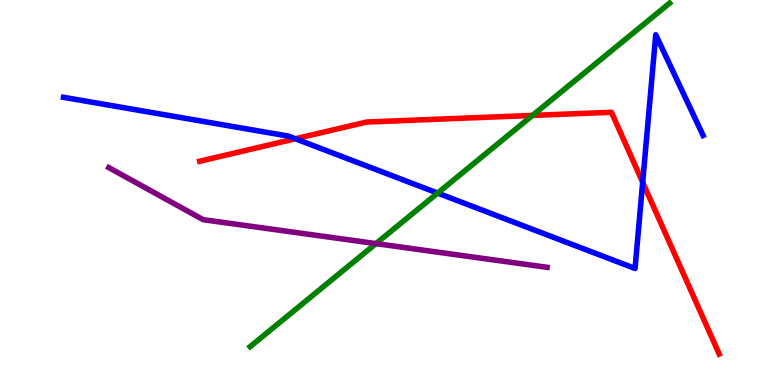[{'lines': ['blue', 'red'], 'intersections': [{'x': 3.81, 'y': 6.4}, {'x': 8.29, 'y': 5.26}]}, {'lines': ['green', 'red'], 'intersections': [{'x': 6.87, 'y': 7.0}]}, {'lines': ['purple', 'red'], 'intersections': []}, {'lines': ['blue', 'green'], 'intersections': [{'x': 5.65, 'y': 4.98}]}, {'lines': ['blue', 'purple'], 'intersections': []}, {'lines': ['green', 'purple'], 'intersections': [{'x': 4.85, 'y': 3.67}]}]